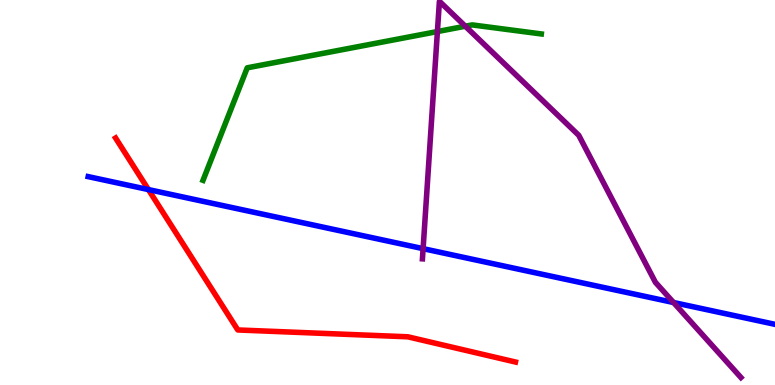[{'lines': ['blue', 'red'], 'intersections': [{'x': 1.92, 'y': 5.08}]}, {'lines': ['green', 'red'], 'intersections': []}, {'lines': ['purple', 'red'], 'intersections': []}, {'lines': ['blue', 'green'], 'intersections': []}, {'lines': ['blue', 'purple'], 'intersections': [{'x': 5.46, 'y': 3.54}, {'x': 8.69, 'y': 2.14}]}, {'lines': ['green', 'purple'], 'intersections': [{'x': 5.64, 'y': 9.18}, {'x': 6.0, 'y': 9.32}]}]